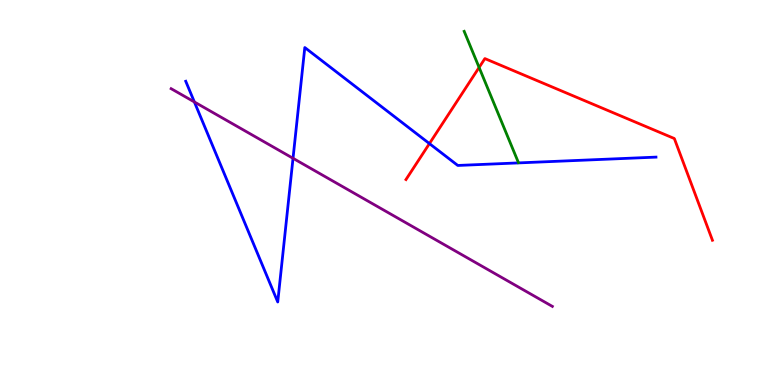[{'lines': ['blue', 'red'], 'intersections': [{'x': 5.54, 'y': 6.27}]}, {'lines': ['green', 'red'], 'intersections': [{'x': 6.18, 'y': 8.25}]}, {'lines': ['purple', 'red'], 'intersections': []}, {'lines': ['blue', 'green'], 'intersections': []}, {'lines': ['blue', 'purple'], 'intersections': [{'x': 2.51, 'y': 7.35}, {'x': 3.78, 'y': 5.89}]}, {'lines': ['green', 'purple'], 'intersections': []}]